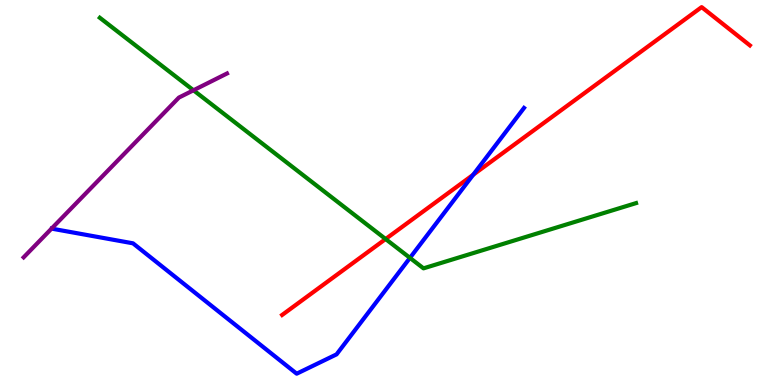[{'lines': ['blue', 'red'], 'intersections': [{'x': 6.11, 'y': 5.46}]}, {'lines': ['green', 'red'], 'intersections': [{'x': 4.98, 'y': 3.79}]}, {'lines': ['purple', 'red'], 'intersections': []}, {'lines': ['blue', 'green'], 'intersections': [{'x': 5.29, 'y': 3.3}]}, {'lines': ['blue', 'purple'], 'intersections': []}, {'lines': ['green', 'purple'], 'intersections': [{'x': 2.5, 'y': 7.66}]}]